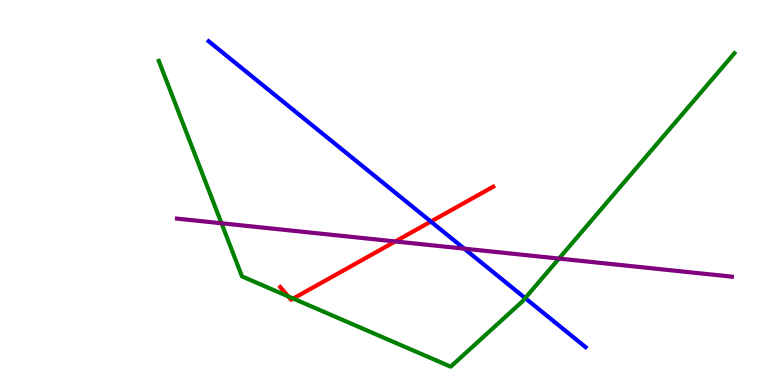[{'lines': ['blue', 'red'], 'intersections': [{'x': 5.56, 'y': 4.25}]}, {'lines': ['green', 'red'], 'intersections': [{'x': 3.72, 'y': 2.3}, {'x': 3.78, 'y': 2.25}]}, {'lines': ['purple', 'red'], 'intersections': [{'x': 5.1, 'y': 3.73}]}, {'lines': ['blue', 'green'], 'intersections': [{'x': 6.78, 'y': 2.26}]}, {'lines': ['blue', 'purple'], 'intersections': [{'x': 5.99, 'y': 3.54}]}, {'lines': ['green', 'purple'], 'intersections': [{'x': 2.86, 'y': 4.2}, {'x': 7.21, 'y': 3.28}]}]